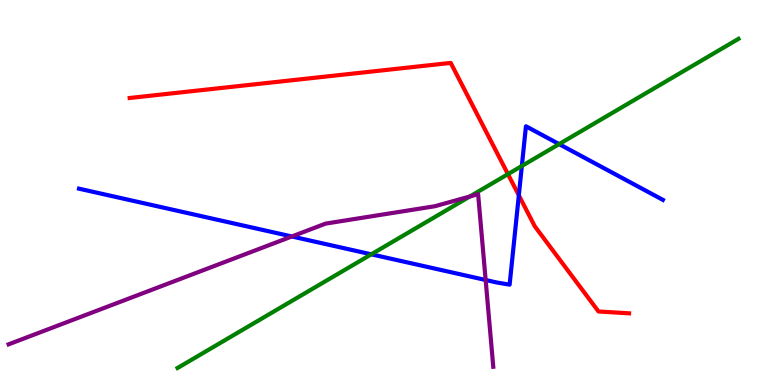[{'lines': ['blue', 'red'], 'intersections': [{'x': 6.69, 'y': 4.93}]}, {'lines': ['green', 'red'], 'intersections': [{'x': 6.55, 'y': 5.48}]}, {'lines': ['purple', 'red'], 'intersections': []}, {'lines': ['blue', 'green'], 'intersections': [{'x': 4.79, 'y': 3.39}, {'x': 6.73, 'y': 5.69}, {'x': 7.21, 'y': 6.26}]}, {'lines': ['blue', 'purple'], 'intersections': [{'x': 3.77, 'y': 3.86}, {'x': 6.27, 'y': 2.73}]}, {'lines': ['green', 'purple'], 'intersections': [{'x': 6.06, 'y': 4.9}]}]